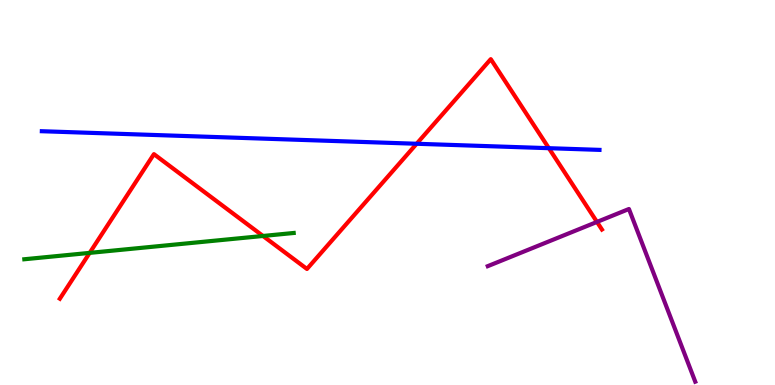[{'lines': ['blue', 'red'], 'intersections': [{'x': 5.38, 'y': 6.27}, {'x': 7.08, 'y': 6.15}]}, {'lines': ['green', 'red'], 'intersections': [{'x': 1.16, 'y': 3.43}, {'x': 3.39, 'y': 3.87}]}, {'lines': ['purple', 'red'], 'intersections': [{'x': 7.7, 'y': 4.24}]}, {'lines': ['blue', 'green'], 'intersections': []}, {'lines': ['blue', 'purple'], 'intersections': []}, {'lines': ['green', 'purple'], 'intersections': []}]